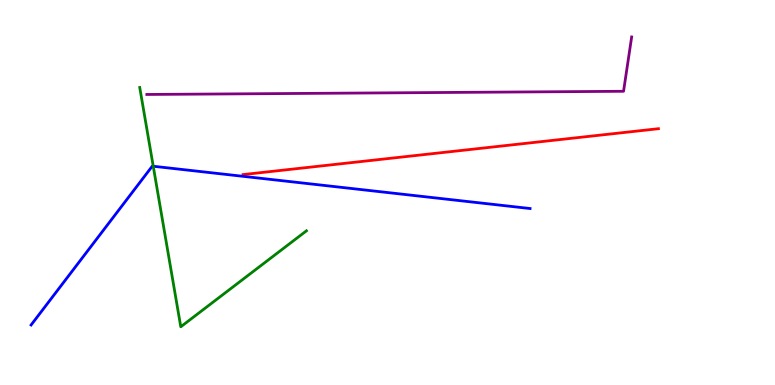[{'lines': ['blue', 'red'], 'intersections': []}, {'lines': ['green', 'red'], 'intersections': []}, {'lines': ['purple', 'red'], 'intersections': []}, {'lines': ['blue', 'green'], 'intersections': [{'x': 1.98, 'y': 5.68}]}, {'lines': ['blue', 'purple'], 'intersections': []}, {'lines': ['green', 'purple'], 'intersections': []}]